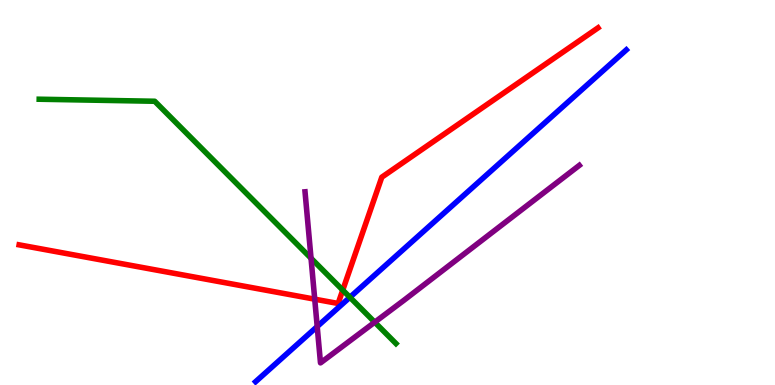[{'lines': ['blue', 'red'], 'intersections': []}, {'lines': ['green', 'red'], 'intersections': [{'x': 4.42, 'y': 2.46}]}, {'lines': ['purple', 'red'], 'intersections': [{'x': 4.06, 'y': 2.23}]}, {'lines': ['blue', 'green'], 'intersections': [{'x': 4.51, 'y': 2.28}]}, {'lines': ['blue', 'purple'], 'intersections': [{'x': 4.09, 'y': 1.52}]}, {'lines': ['green', 'purple'], 'intersections': [{'x': 4.01, 'y': 3.29}, {'x': 4.84, 'y': 1.63}]}]